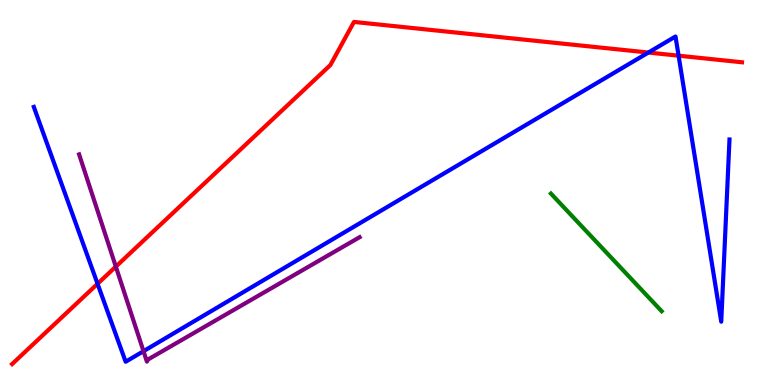[{'lines': ['blue', 'red'], 'intersections': [{'x': 1.26, 'y': 2.63}, {'x': 8.37, 'y': 8.64}, {'x': 8.76, 'y': 8.55}]}, {'lines': ['green', 'red'], 'intersections': []}, {'lines': ['purple', 'red'], 'intersections': [{'x': 1.49, 'y': 3.07}]}, {'lines': ['blue', 'green'], 'intersections': []}, {'lines': ['blue', 'purple'], 'intersections': [{'x': 1.85, 'y': 0.878}]}, {'lines': ['green', 'purple'], 'intersections': []}]